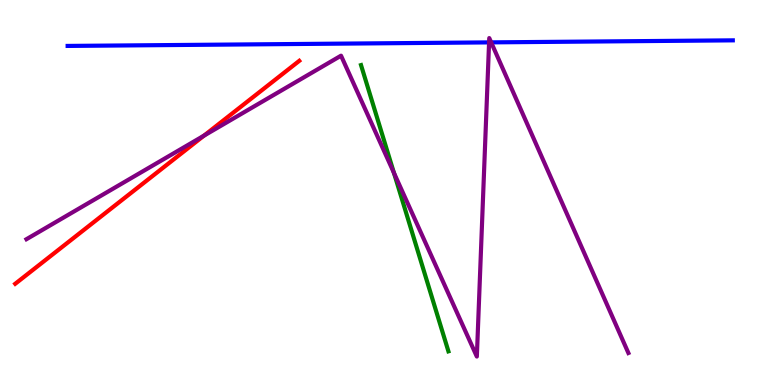[{'lines': ['blue', 'red'], 'intersections': []}, {'lines': ['green', 'red'], 'intersections': []}, {'lines': ['purple', 'red'], 'intersections': [{'x': 2.63, 'y': 6.48}]}, {'lines': ['blue', 'green'], 'intersections': []}, {'lines': ['blue', 'purple'], 'intersections': [{'x': 6.31, 'y': 8.9}, {'x': 6.34, 'y': 8.9}]}, {'lines': ['green', 'purple'], 'intersections': [{'x': 5.08, 'y': 5.51}]}]